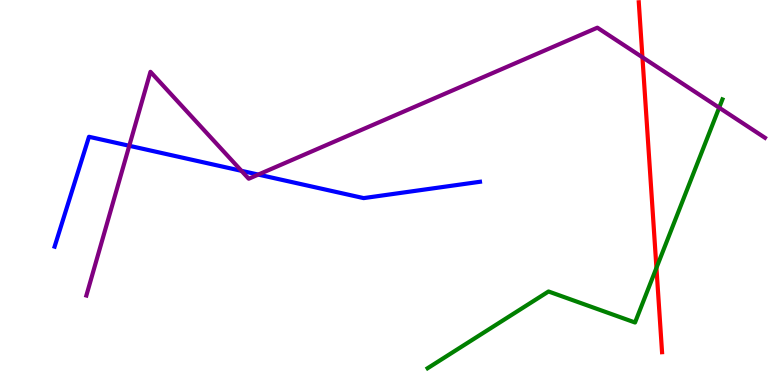[{'lines': ['blue', 'red'], 'intersections': []}, {'lines': ['green', 'red'], 'intersections': [{'x': 8.47, 'y': 3.04}]}, {'lines': ['purple', 'red'], 'intersections': [{'x': 8.29, 'y': 8.51}]}, {'lines': ['blue', 'green'], 'intersections': []}, {'lines': ['blue', 'purple'], 'intersections': [{'x': 1.67, 'y': 6.21}, {'x': 3.12, 'y': 5.56}, {'x': 3.33, 'y': 5.47}]}, {'lines': ['green', 'purple'], 'intersections': [{'x': 9.28, 'y': 7.2}]}]